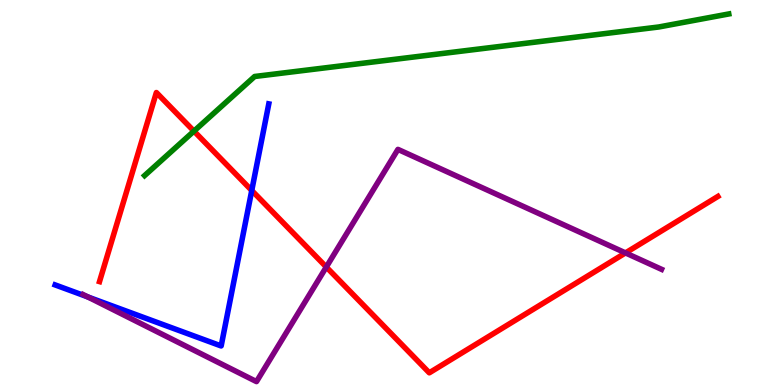[{'lines': ['blue', 'red'], 'intersections': [{'x': 3.25, 'y': 5.05}]}, {'lines': ['green', 'red'], 'intersections': [{'x': 2.5, 'y': 6.59}]}, {'lines': ['purple', 'red'], 'intersections': [{'x': 4.21, 'y': 3.06}, {'x': 8.07, 'y': 3.43}]}, {'lines': ['blue', 'green'], 'intersections': []}, {'lines': ['blue', 'purple'], 'intersections': [{'x': 1.13, 'y': 2.29}]}, {'lines': ['green', 'purple'], 'intersections': []}]